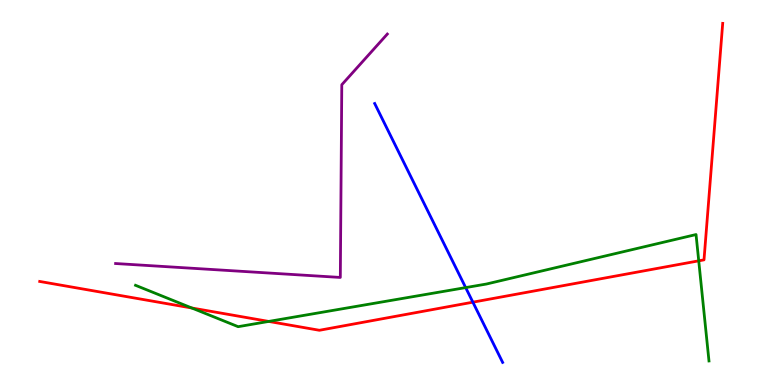[{'lines': ['blue', 'red'], 'intersections': [{'x': 6.1, 'y': 2.15}]}, {'lines': ['green', 'red'], 'intersections': [{'x': 2.48, 'y': 2.0}, {'x': 3.47, 'y': 1.65}, {'x': 9.02, 'y': 3.23}]}, {'lines': ['purple', 'red'], 'intersections': []}, {'lines': ['blue', 'green'], 'intersections': [{'x': 6.01, 'y': 2.53}]}, {'lines': ['blue', 'purple'], 'intersections': []}, {'lines': ['green', 'purple'], 'intersections': []}]